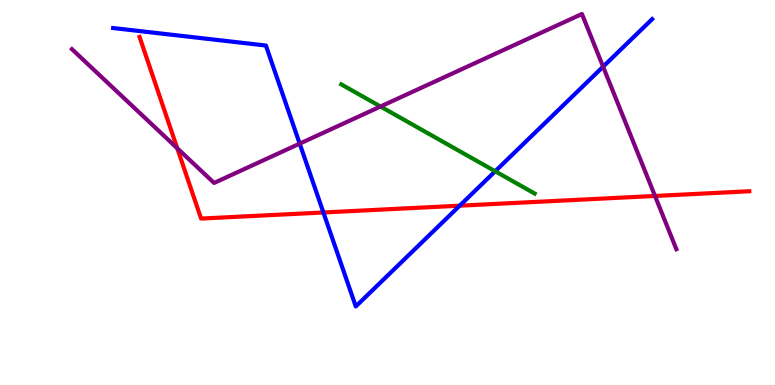[{'lines': ['blue', 'red'], 'intersections': [{'x': 4.17, 'y': 4.48}, {'x': 5.93, 'y': 4.66}]}, {'lines': ['green', 'red'], 'intersections': []}, {'lines': ['purple', 'red'], 'intersections': [{'x': 2.29, 'y': 6.15}, {'x': 8.45, 'y': 4.91}]}, {'lines': ['blue', 'green'], 'intersections': [{'x': 6.39, 'y': 5.55}]}, {'lines': ['blue', 'purple'], 'intersections': [{'x': 3.87, 'y': 6.27}, {'x': 7.78, 'y': 8.27}]}, {'lines': ['green', 'purple'], 'intersections': [{'x': 4.91, 'y': 7.23}]}]